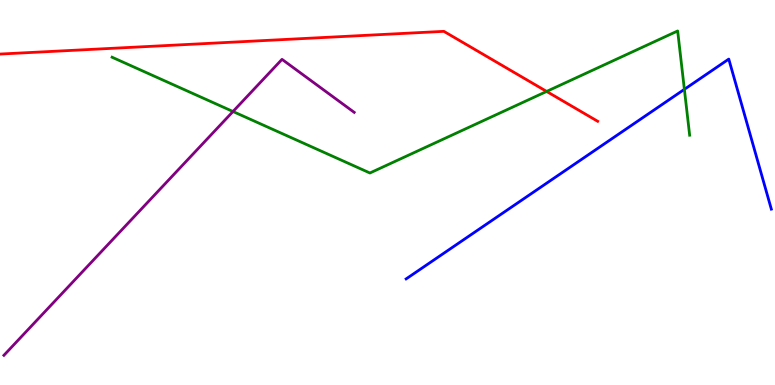[{'lines': ['blue', 'red'], 'intersections': []}, {'lines': ['green', 'red'], 'intersections': [{'x': 7.05, 'y': 7.63}]}, {'lines': ['purple', 'red'], 'intersections': []}, {'lines': ['blue', 'green'], 'intersections': [{'x': 8.83, 'y': 7.68}]}, {'lines': ['blue', 'purple'], 'intersections': []}, {'lines': ['green', 'purple'], 'intersections': [{'x': 3.01, 'y': 7.1}]}]